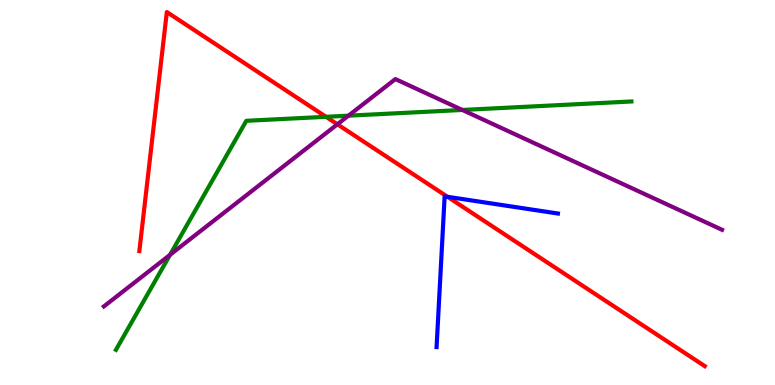[{'lines': ['blue', 'red'], 'intersections': [{'x': 5.77, 'y': 4.89}]}, {'lines': ['green', 'red'], 'intersections': [{'x': 4.21, 'y': 6.97}]}, {'lines': ['purple', 'red'], 'intersections': [{'x': 4.35, 'y': 6.77}]}, {'lines': ['blue', 'green'], 'intersections': []}, {'lines': ['blue', 'purple'], 'intersections': []}, {'lines': ['green', 'purple'], 'intersections': [{'x': 2.19, 'y': 3.38}, {'x': 4.5, 'y': 7.0}, {'x': 5.97, 'y': 7.14}]}]